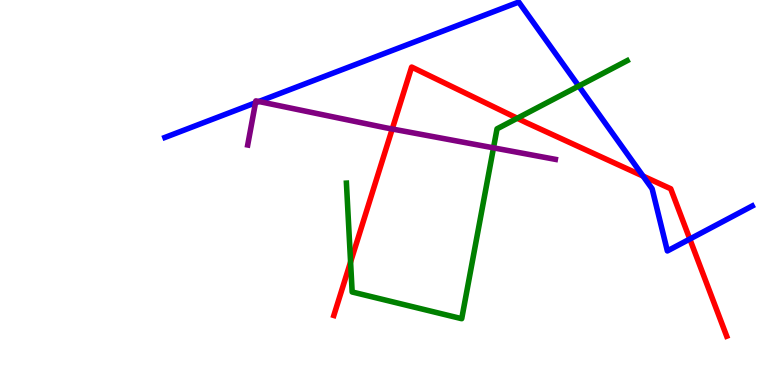[{'lines': ['blue', 'red'], 'intersections': [{'x': 8.3, 'y': 5.43}, {'x': 8.9, 'y': 3.79}]}, {'lines': ['green', 'red'], 'intersections': [{'x': 4.52, 'y': 3.19}, {'x': 6.67, 'y': 6.93}]}, {'lines': ['purple', 'red'], 'intersections': [{'x': 5.06, 'y': 6.65}]}, {'lines': ['blue', 'green'], 'intersections': [{'x': 7.47, 'y': 7.77}]}, {'lines': ['blue', 'purple'], 'intersections': [{'x': 3.3, 'y': 7.33}, {'x': 3.34, 'y': 7.36}]}, {'lines': ['green', 'purple'], 'intersections': [{'x': 6.37, 'y': 6.16}]}]